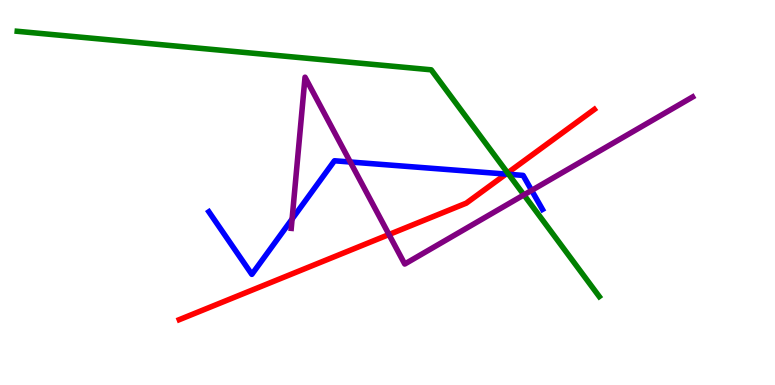[{'lines': ['blue', 'red'], 'intersections': [{'x': 6.53, 'y': 5.48}]}, {'lines': ['green', 'red'], 'intersections': [{'x': 6.55, 'y': 5.51}]}, {'lines': ['purple', 'red'], 'intersections': [{'x': 5.02, 'y': 3.91}]}, {'lines': ['blue', 'green'], 'intersections': [{'x': 6.56, 'y': 5.47}]}, {'lines': ['blue', 'purple'], 'intersections': [{'x': 3.77, 'y': 4.31}, {'x': 4.52, 'y': 5.79}, {'x': 6.86, 'y': 5.05}]}, {'lines': ['green', 'purple'], 'intersections': [{'x': 6.76, 'y': 4.94}]}]